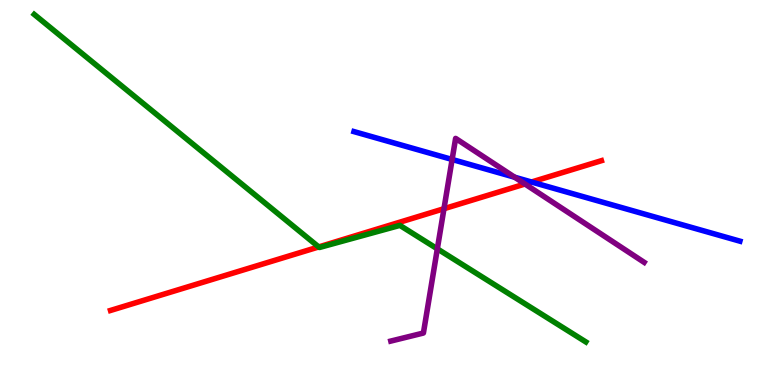[{'lines': ['blue', 'red'], 'intersections': [{'x': 6.86, 'y': 5.27}]}, {'lines': ['green', 'red'], 'intersections': [{'x': 4.11, 'y': 3.59}]}, {'lines': ['purple', 'red'], 'intersections': [{'x': 5.73, 'y': 4.58}, {'x': 6.77, 'y': 5.22}]}, {'lines': ['blue', 'green'], 'intersections': []}, {'lines': ['blue', 'purple'], 'intersections': [{'x': 5.83, 'y': 5.86}, {'x': 6.64, 'y': 5.4}]}, {'lines': ['green', 'purple'], 'intersections': [{'x': 5.64, 'y': 3.54}]}]